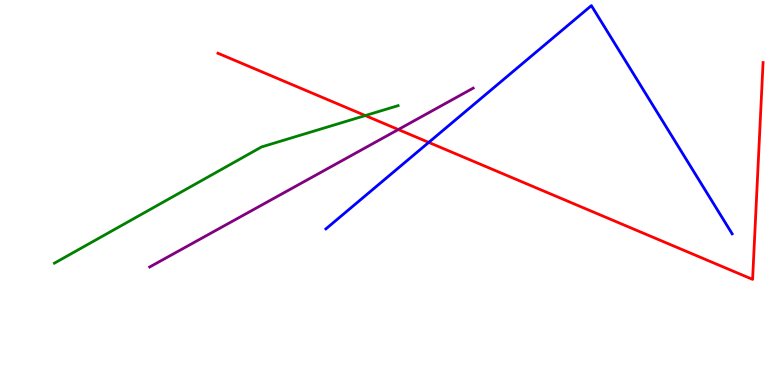[{'lines': ['blue', 'red'], 'intersections': [{'x': 5.53, 'y': 6.3}]}, {'lines': ['green', 'red'], 'intersections': [{'x': 4.71, 'y': 7.0}]}, {'lines': ['purple', 'red'], 'intersections': [{'x': 5.14, 'y': 6.64}]}, {'lines': ['blue', 'green'], 'intersections': []}, {'lines': ['blue', 'purple'], 'intersections': []}, {'lines': ['green', 'purple'], 'intersections': []}]